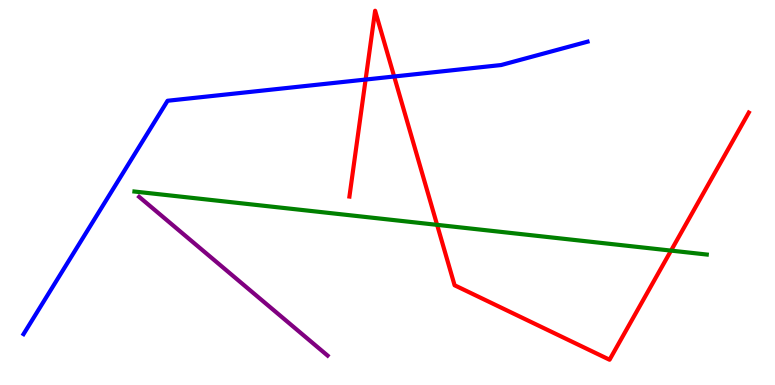[{'lines': ['blue', 'red'], 'intersections': [{'x': 4.72, 'y': 7.93}, {'x': 5.09, 'y': 8.01}]}, {'lines': ['green', 'red'], 'intersections': [{'x': 5.64, 'y': 4.16}, {'x': 8.66, 'y': 3.49}]}, {'lines': ['purple', 'red'], 'intersections': []}, {'lines': ['blue', 'green'], 'intersections': []}, {'lines': ['blue', 'purple'], 'intersections': []}, {'lines': ['green', 'purple'], 'intersections': []}]